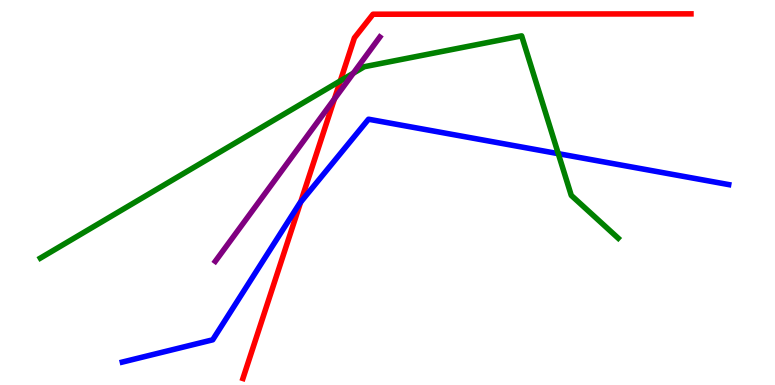[{'lines': ['blue', 'red'], 'intersections': [{'x': 3.88, 'y': 4.75}]}, {'lines': ['green', 'red'], 'intersections': [{'x': 4.39, 'y': 7.9}]}, {'lines': ['purple', 'red'], 'intersections': [{'x': 4.32, 'y': 7.43}]}, {'lines': ['blue', 'green'], 'intersections': [{'x': 7.2, 'y': 6.01}]}, {'lines': ['blue', 'purple'], 'intersections': []}, {'lines': ['green', 'purple'], 'intersections': [{'x': 4.56, 'y': 8.1}]}]